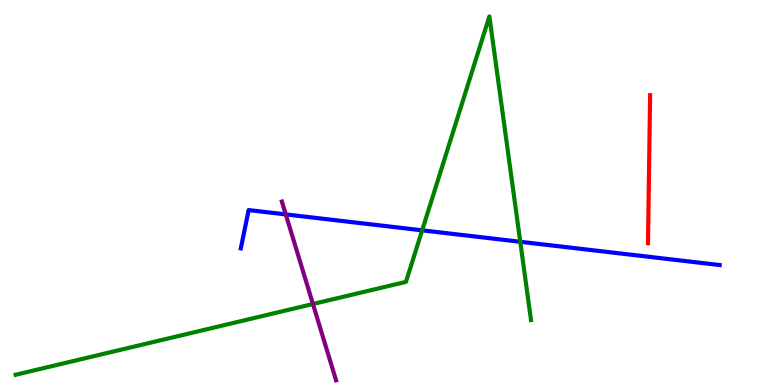[{'lines': ['blue', 'red'], 'intersections': []}, {'lines': ['green', 'red'], 'intersections': []}, {'lines': ['purple', 'red'], 'intersections': []}, {'lines': ['blue', 'green'], 'intersections': [{'x': 5.45, 'y': 4.02}, {'x': 6.71, 'y': 3.72}]}, {'lines': ['blue', 'purple'], 'intersections': [{'x': 3.69, 'y': 4.43}]}, {'lines': ['green', 'purple'], 'intersections': [{'x': 4.04, 'y': 2.1}]}]